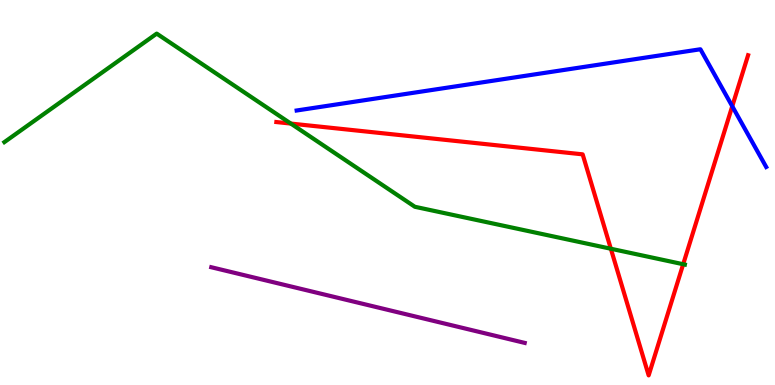[{'lines': ['blue', 'red'], 'intersections': [{'x': 9.45, 'y': 7.24}]}, {'lines': ['green', 'red'], 'intersections': [{'x': 3.75, 'y': 6.79}, {'x': 7.88, 'y': 3.54}, {'x': 8.82, 'y': 3.14}]}, {'lines': ['purple', 'red'], 'intersections': []}, {'lines': ['blue', 'green'], 'intersections': []}, {'lines': ['blue', 'purple'], 'intersections': []}, {'lines': ['green', 'purple'], 'intersections': []}]